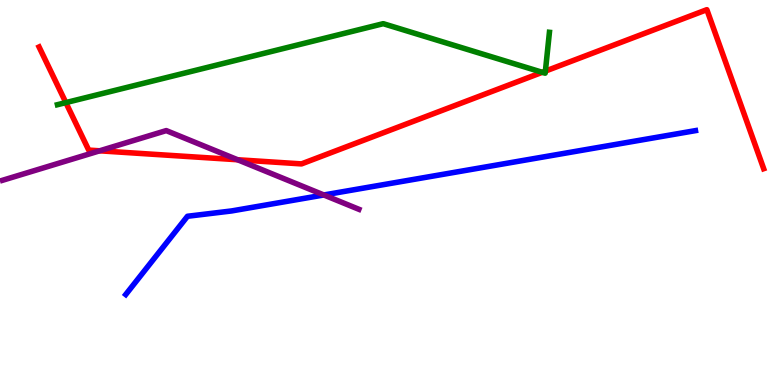[{'lines': ['blue', 'red'], 'intersections': []}, {'lines': ['green', 'red'], 'intersections': [{'x': 0.85, 'y': 7.33}, {'x': 7.0, 'y': 8.12}, {'x': 7.04, 'y': 8.15}]}, {'lines': ['purple', 'red'], 'intersections': [{'x': 1.29, 'y': 6.08}, {'x': 3.07, 'y': 5.85}]}, {'lines': ['blue', 'green'], 'intersections': []}, {'lines': ['blue', 'purple'], 'intersections': [{'x': 4.18, 'y': 4.94}]}, {'lines': ['green', 'purple'], 'intersections': []}]